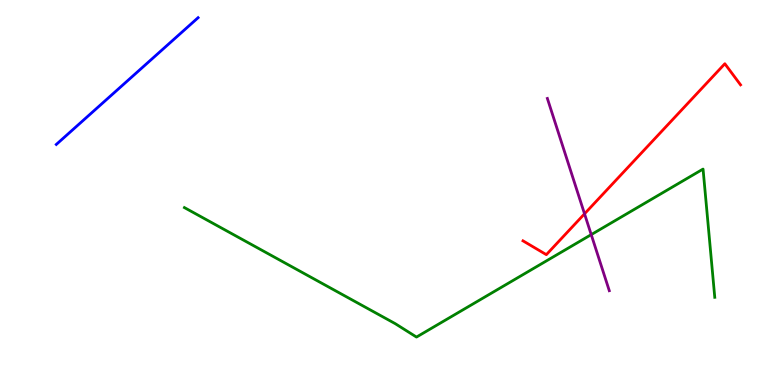[{'lines': ['blue', 'red'], 'intersections': []}, {'lines': ['green', 'red'], 'intersections': []}, {'lines': ['purple', 'red'], 'intersections': [{'x': 7.54, 'y': 4.45}]}, {'lines': ['blue', 'green'], 'intersections': []}, {'lines': ['blue', 'purple'], 'intersections': []}, {'lines': ['green', 'purple'], 'intersections': [{'x': 7.63, 'y': 3.91}]}]